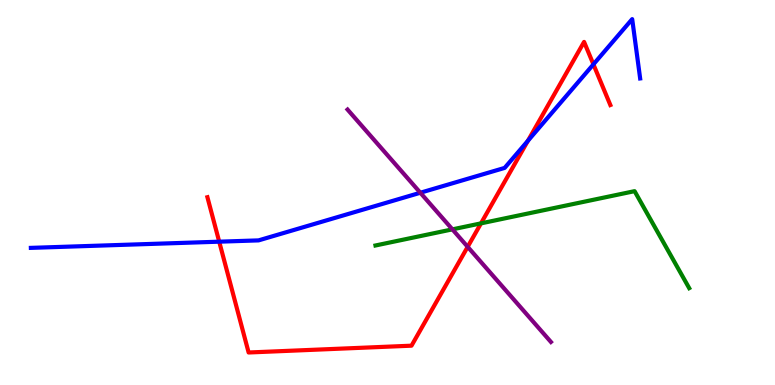[{'lines': ['blue', 'red'], 'intersections': [{'x': 2.83, 'y': 3.72}, {'x': 6.81, 'y': 6.34}, {'x': 7.66, 'y': 8.33}]}, {'lines': ['green', 'red'], 'intersections': [{'x': 6.21, 'y': 4.2}]}, {'lines': ['purple', 'red'], 'intersections': [{'x': 6.03, 'y': 3.59}]}, {'lines': ['blue', 'green'], 'intersections': []}, {'lines': ['blue', 'purple'], 'intersections': [{'x': 5.42, 'y': 4.99}]}, {'lines': ['green', 'purple'], 'intersections': [{'x': 5.84, 'y': 4.04}]}]